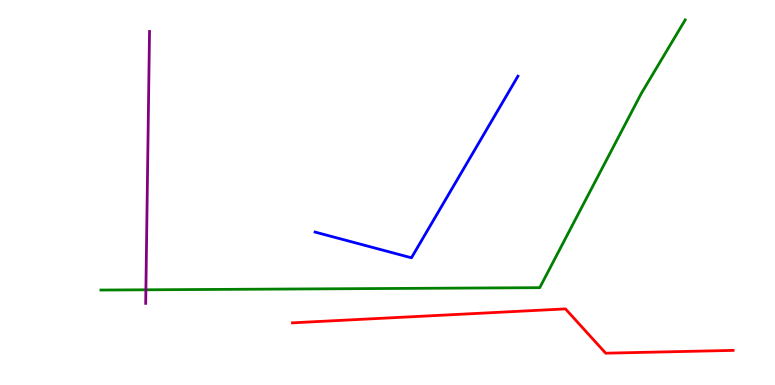[{'lines': ['blue', 'red'], 'intersections': []}, {'lines': ['green', 'red'], 'intersections': []}, {'lines': ['purple', 'red'], 'intersections': []}, {'lines': ['blue', 'green'], 'intersections': []}, {'lines': ['blue', 'purple'], 'intersections': []}, {'lines': ['green', 'purple'], 'intersections': [{'x': 1.88, 'y': 2.47}]}]